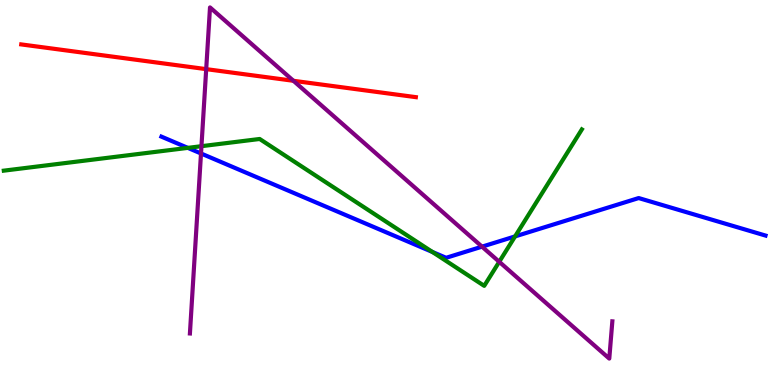[{'lines': ['blue', 'red'], 'intersections': []}, {'lines': ['green', 'red'], 'intersections': []}, {'lines': ['purple', 'red'], 'intersections': [{'x': 2.66, 'y': 8.2}, {'x': 3.79, 'y': 7.9}]}, {'lines': ['blue', 'green'], 'intersections': [{'x': 2.42, 'y': 6.16}, {'x': 5.58, 'y': 3.46}, {'x': 6.65, 'y': 3.86}]}, {'lines': ['blue', 'purple'], 'intersections': [{'x': 2.59, 'y': 6.01}, {'x': 6.22, 'y': 3.59}]}, {'lines': ['green', 'purple'], 'intersections': [{'x': 2.6, 'y': 6.2}, {'x': 6.44, 'y': 3.2}]}]